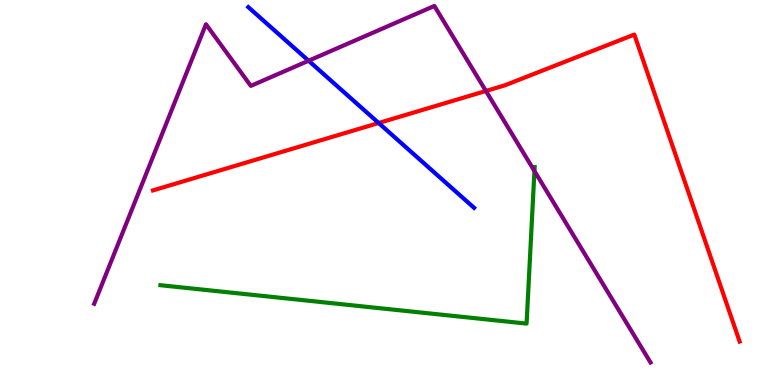[{'lines': ['blue', 'red'], 'intersections': [{'x': 4.89, 'y': 6.81}]}, {'lines': ['green', 'red'], 'intersections': []}, {'lines': ['purple', 'red'], 'intersections': [{'x': 6.27, 'y': 7.64}]}, {'lines': ['blue', 'green'], 'intersections': []}, {'lines': ['blue', 'purple'], 'intersections': [{'x': 3.98, 'y': 8.42}]}, {'lines': ['green', 'purple'], 'intersections': [{'x': 6.9, 'y': 5.56}]}]